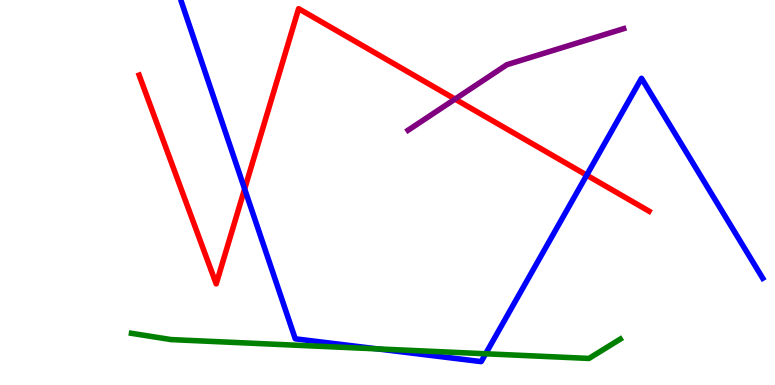[{'lines': ['blue', 'red'], 'intersections': [{'x': 3.16, 'y': 5.09}, {'x': 7.57, 'y': 5.45}]}, {'lines': ['green', 'red'], 'intersections': []}, {'lines': ['purple', 'red'], 'intersections': [{'x': 5.87, 'y': 7.43}]}, {'lines': ['blue', 'green'], 'intersections': [{'x': 4.87, 'y': 0.938}, {'x': 6.27, 'y': 0.811}]}, {'lines': ['blue', 'purple'], 'intersections': []}, {'lines': ['green', 'purple'], 'intersections': []}]